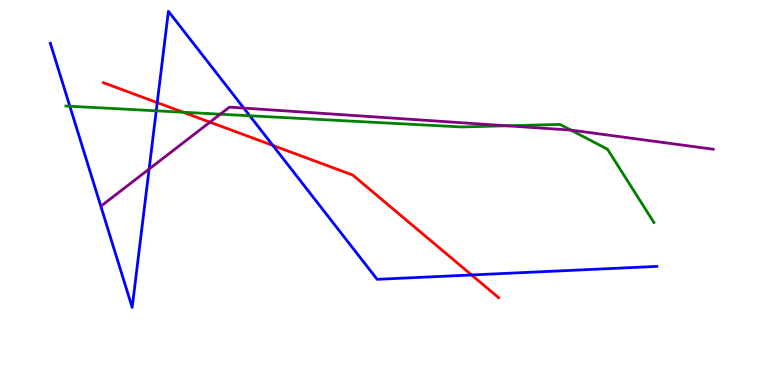[{'lines': ['blue', 'red'], 'intersections': [{'x': 2.03, 'y': 7.33}, {'x': 3.52, 'y': 6.22}, {'x': 6.09, 'y': 2.86}]}, {'lines': ['green', 'red'], 'intersections': [{'x': 2.36, 'y': 7.08}]}, {'lines': ['purple', 'red'], 'intersections': [{'x': 2.71, 'y': 6.83}]}, {'lines': ['blue', 'green'], 'intersections': [{'x': 0.901, 'y': 7.24}, {'x': 2.02, 'y': 7.12}, {'x': 3.22, 'y': 6.99}]}, {'lines': ['blue', 'purple'], 'intersections': [{'x': 1.92, 'y': 5.61}, {'x': 3.15, 'y': 7.19}]}, {'lines': ['green', 'purple'], 'intersections': [{'x': 2.84, 'y': 7.03}, {'x': 6.54, 'y': 6.73}, {'x': 7.37, 'y': 6.62}]}]